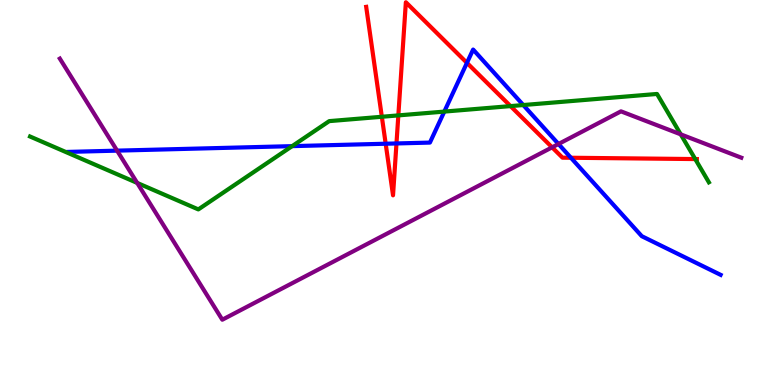[{'lines': ['blue', 'red'], 'intersections': [{'x': 4.98, 'y': 6.27}, {'x': 5.12, 'y': 6.27}, {'x': 6.03, 'y': 8.37}, {'x': 7.37, 'y': 5.9}]}, {'lines': ['green', 'red'], 'intersections': [{'x': 4.93, 'y': 6.97}, {'x': 5.14, 'y': 7.0}, {'x': 6.59, 'y': 7.24}, {'x': 8.97, 'y': 5.87}]}, {'lines': ['purple', 'red'], 'intersections': [{'x': 7.12, 'y': 6.17}]}, {'lines': ['blue', 'green'], 'intersections': [{'x': 3.77, 'y': 6.2}, {'x': 5.73, 'y': 7.1}, {'x': 6.75, 'y': 7.27}]}, {'lines': ['blue', 'purple'], 'intersections': [{'x': 1.51, 'y': 6.09}, {'x': 7.21, 'y': 6.26}]}, {'lines': ['green', 'purple'], 'intersections': [{'x': 1.77, 'y': 5.25}, {'x': 8.78, 'y': 6.51}]}]